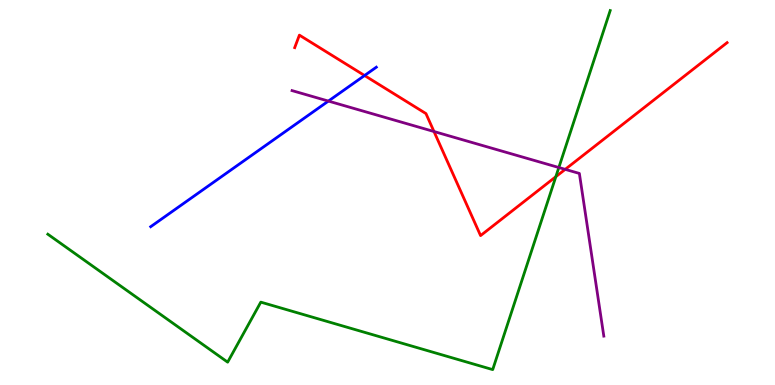[{'lines': ['blue', 'red'], 'intersections': [{'x': 4.7, 'y': 8.04}]}, {'lines': ['green', 'red'], 'intersections': [{'x': 7.17, 'y': 5.41}]}, {'lines': ['purple', 'red'], 'intersections': [{'x': 5.6, 'y': 6.58}, {'x': 7.29, 'y': 5.6}]}, {'lines': ['blue', 'green'], 'intersections': []}, {'lines': ['blue', 'purple'], 'intersections': [{'x': 4.24, 'y': 7.37}]}, {'lines': ['green', 'purple'], 'intersections': [{'x': 7.21, 'y': 5.65}]}]